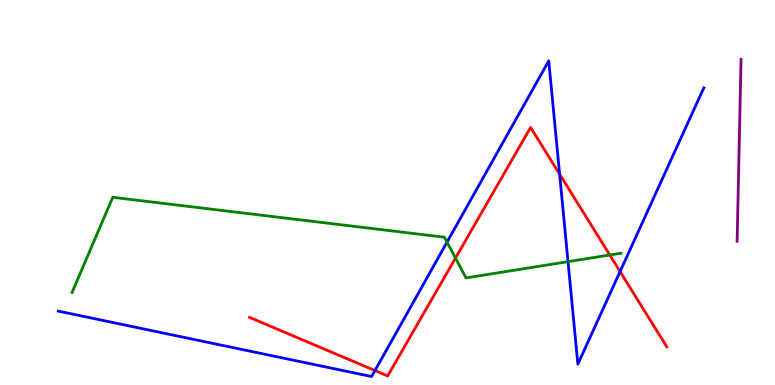[{'lines': ['blue', 'red'], 'intersections': [{'x': 4.84, 'y': 0.375}, {'x': 7.22, 'y': 5.48}, {'x': 8.0, 'y': 2.95}]}, {'lines': ['green', 'red'], 'intersections': [{'x': 5.88, 'y': 3.3}, {'x': 7.87, 'y': 3.38}]}, {'lines': ['purple', 'red'], 'intersections': []}, {'lines': ['blue', 'green'], 'intersections': [{'x': 5.77, 'y': 3.71}, {'x': 7.33, 'y': 3.2}]}, {'lines': ['blue', 'purple'], 'intersections': []}, {'lines': ['green', 'purple'], 'intersections': []}]